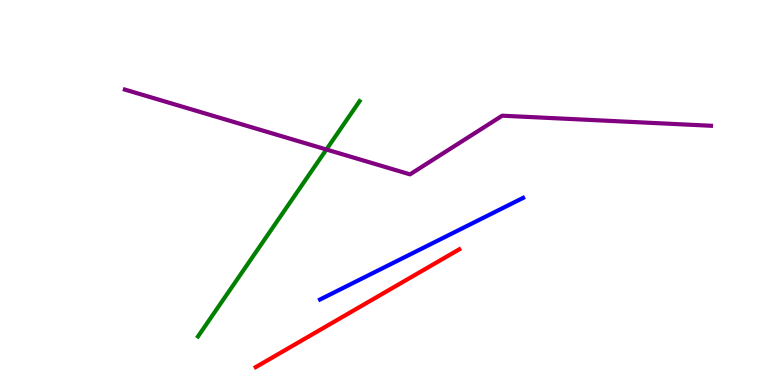[{'lines': ['blue', 'red'], 'intersections': []}, {'lines': ['green', 'red'], 'intersections': []}, {'lines': ['purple', 'red'], 'intersections': []}, {'lines': ['blue', 'green'], 'intersections': []}, {'lines': ['blue', 'purple'], 'intersections': []}, {'lines': ['green', 'purple'], 'intersections': [{'x': 4.21, 'y': 6.12}]}]